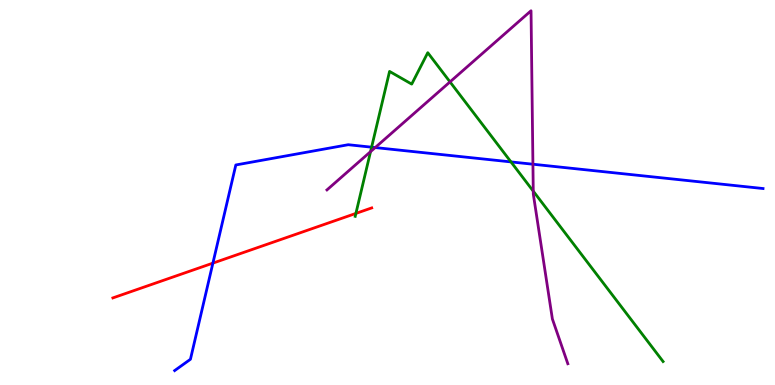[{'lines': ['blue', 'red'], 'intersections': [{'x': 2.75, 'y': 3.17}]}, {'lines': ['green', 'red'], 'intersections': [{'x': 4.59, 'y': 4.46}]}, {'lines': ['purple', 'red'], 'intersections': []}, {'lines': ['blue', 'green'], 'intersections': [{'x': 4.79, 'y': 6.18}, {'x': 6.59, 'y': 5.79}]}, {'lines': ['blue', 'purple'], 'intersections': [{'x': 4.84, 'y': 6.17}, {'x': 6.88, 'y': 5.73}]}, {'lines': ['green', 'purple'], 'intersections': [{'x': 4.78, 'y': 6.06}, {'x': 5.81, 'y': 7.87}, {'x': 6.88, 'y': 5.04}]}]